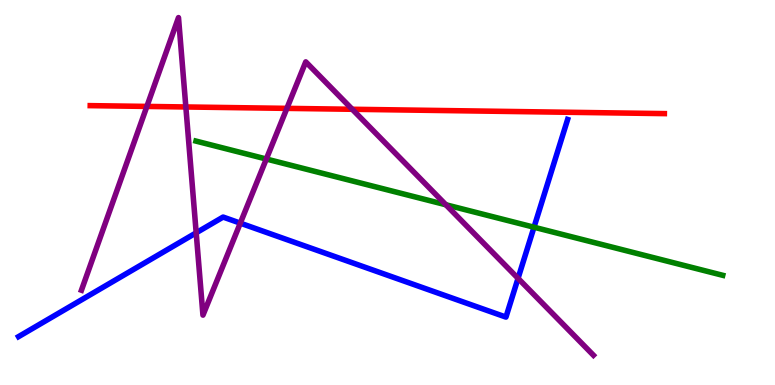[{'lines': ['blue', 'red'], 'intersections': []}, {'lines': ['green', 'red'], 'intersections': []}, {'lines': ['purple', 'red'], 'intersections': [{'x': 1.9, 'y': 7.24}, {'x': 2.4, 'y': 7.22}, {'x': 3.7, 'y': 7.19}, {'x': 4.55, 'y': 7.16}]}, {'lines': ['blue', 'green'], 'intersections': [{'x': 6.89, 'y': 4.1}]}, {'lines': ['blue', 'purple'], 'intersections': [{'x': 2.53, 'y': 3.95}, {'x': 3.1, 'y': 4.2}, {'x': 6.68, 'y': 2.77}]}, {'lines': ['green', 'purple'], 'intersections': [{'x': 3.44, 'y': 5.87}, {'x': 5.75, 'y': 4.68}]}]